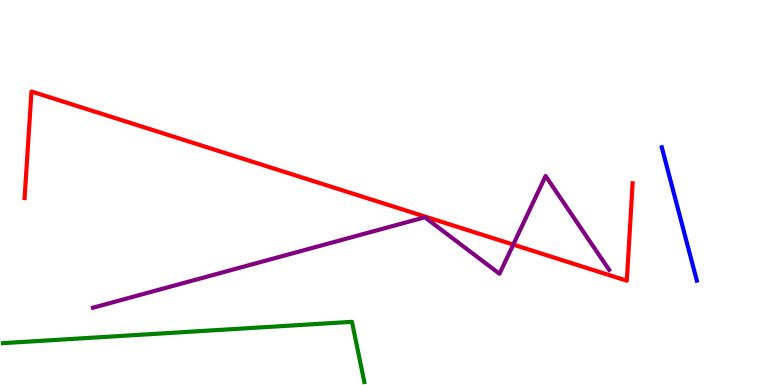[{'lines': ['blue', 'red'], 'intersections': []}, {'lines': ['green', 'red'], 'intersections': []}, {'lines': ['purple', 'red'], 'intersections': [{'x': 6.62, 'y': 3.65}]}, {'lines': ['blue', 'green'], 'intersections': []}, {'lines': ['blue', 'purple'], 'intersections': []}, {'lines': ['green', 'purple'], 'intersections': []}]